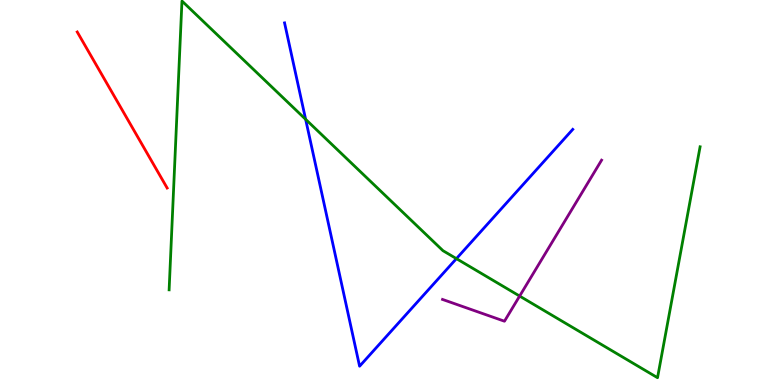[{'lines': ['blue', 'red'], 'intersections': []}, {'lines': ['green', 'red'], 'intersections': []}, {'lines': ['purple', 'red'], 'intersections': []}, {'lines': ['blue', 'green'], 'intersections': [{'x': 3.94, 'y': 6.9}, {'x': 5.89, 'y': 3.28}]}, {'lines': ['blue', 'purple'], 'intersections': []}, {'lines': ['green', 'purple'], 'intersections': [{'x': 6.7, 'y': 2.31}]}]